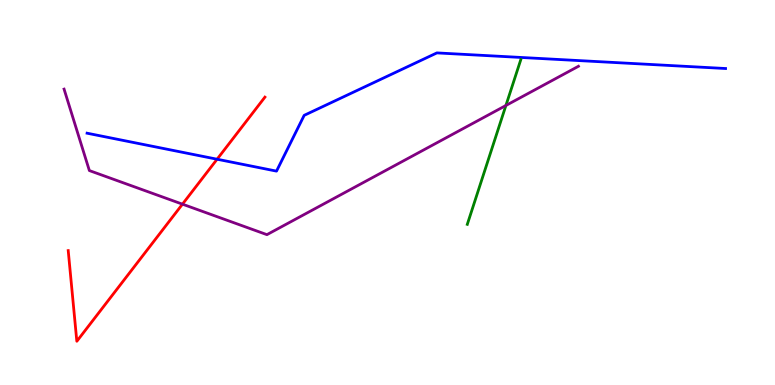[{'lines': ['blue', 'red'], 'intersections': [{'x': 2.8, 'y': 5.86}]}, {'lines': ['green', 'red'], 'intersections': []}, {'lines': ['purple', 'red'], 'intersections': [{'x': 2.35, 'y': 4.7}]}, {'lines': ['blue', 'green'], 'intersections': []}, {'lines': ['blue', 'purple'], 'intersections': []}, {'lines': ['green', 'purple'], 'intersections': [{'x': 6.53, 'y': 7.26}]}]